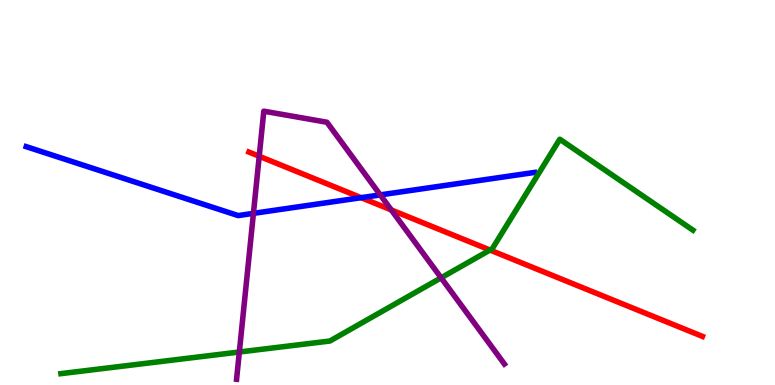[{'lines': ['blue', 'red'], 'intersections': [{'x': 4.66, 'y': 4.87}]}, {'lines': ['green', 'red'], 'intersections': [{'x': 6.32, 'y': 3.51}]}, {'lines': ['purple', 'red'], 'intersections': [{'x': 3.34, 'y': 5.94}, {'x': 5.05, 'y': 4.55}]}, {'lines': ['blue', 'green'], 'intersections': []}, {'lines': ['blue', 'purple'], 'intersections': [{'x': 3.27, 'y': 4.46}, {'x': 4.91, 'y': 4.94}]}, {'lines': ['green', 'purple'], 'intersections': [{'x': 3.09, 'y': 0.857}, {'x': 5.69, 'y': 2.78}]}]